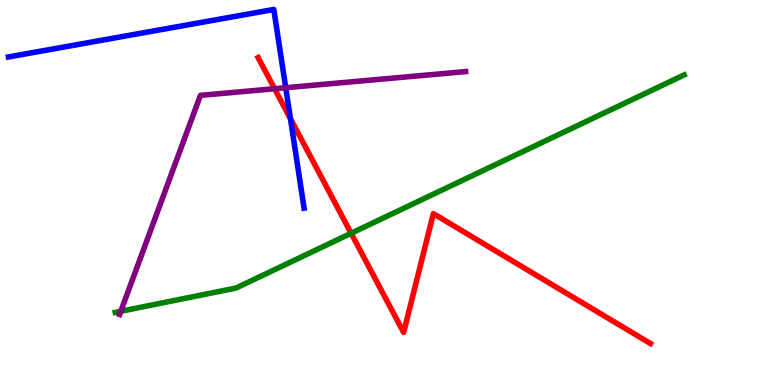[{'lines': ['blue', 'red'], 'intersections': [{'x': 3.75, 'y': 6.92}]}, {'lines': ['green', 'red'], 'intersections': [{'x': 4.53, 'y': 3.94}]}, {'lines': ['purple', 'red'], 'intersections': [{'x': 3.54, 'y': 7.7}]}, {'lines': ['blue', 'green'], 'intersections': []}, {'lines': ['blue', 'purple'], 'intersections': [{'x': 3.69, 'y': 7.72}]}, {'lines': ['green', 'purple'], 'intersections': [{'x': 1.56, 'y': 1.91}]}]